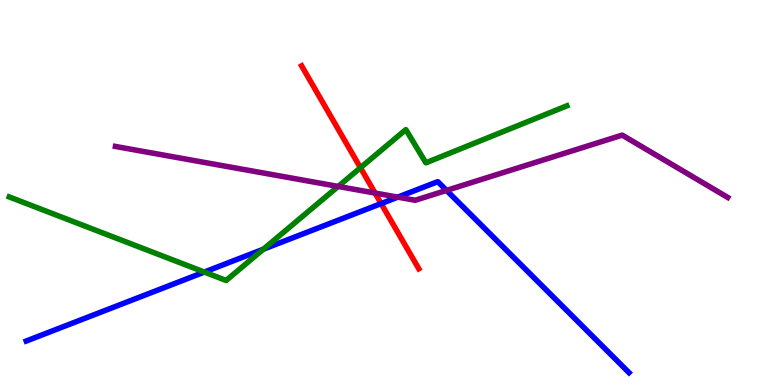[{'lines': ['blue', 'red'], 'intersections': [{'x': 4.92, 'y': 4.71}]}, {'lines': ['green', 'red'], 'intersections': [{'x': 4.65, 'y': 5.64}]}, {'lines': ['purple', 'red'], 'intersections': [{'x': 4.84, 'y': 4.99}]}, {'lines': ['blue', 'green'], 'intersections': [{'x': 2.64, 'y': 2.93}, {'x': 3.4, 'y': 3.53}]}, {'lines': ['blue', 'purple'], 'intersections': [{'x': 5.13, 'y': 4.88}, {'x': 5.76, 'y': 5.05}]}, {'lines': ['green', 'purple'], 'intersections': [{'x': 4.36, 'y': 5.16}]}]